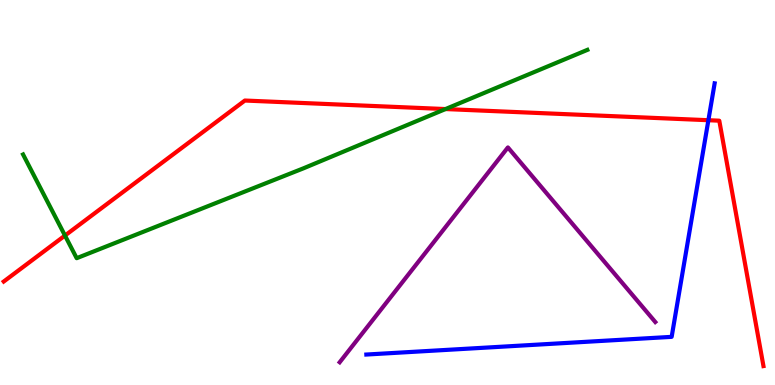[{'lines': ['blue', 'red'], 'intersections': [{'x': 9.14, 'y': 6.88}]}, {'lines': ['green', 'red'], 'intersections': [{'x': 0.839, 'y': 3.88}, {'x': 5.75, 'y': 7.17}]}, {'lines': ['purple', 'red'], 'intersections': []}, {'lines': ['blue', 'green'], 'intersections': []}, {'lines': ['blue', 'purple'], 'intersections': []}, {'lines': ['green', 'purple'], 'intersections': []}]